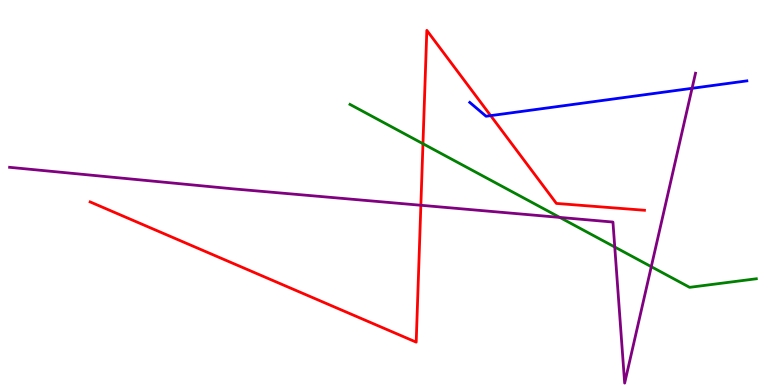[{'lines': ['blue', 'red'], 'intersections': [{'x': 6.33, 'y': 7.0}]}, {'lines': ['green', 'red'], 'intersections': [{'x': 5.46, 'y': 6.27}]}, {'lines': ['purple', 'red'], 'intersections': [{'x': 5.43, 'y': 4.67}]}, {'lines': ['blue', 'green'], 'intersections': []}, {'lines': ['blue', 'purple'], 'intersections': [{'x': 8.93, 'y': 7.71}]}, {'lines': ['green', 'purple'], 'intersections': [{'x': 7.22, 'y': 4.35}, {'x': 7.93, 'y': 3.58}, {'x': 8.4, 'y': 3.07}]}]